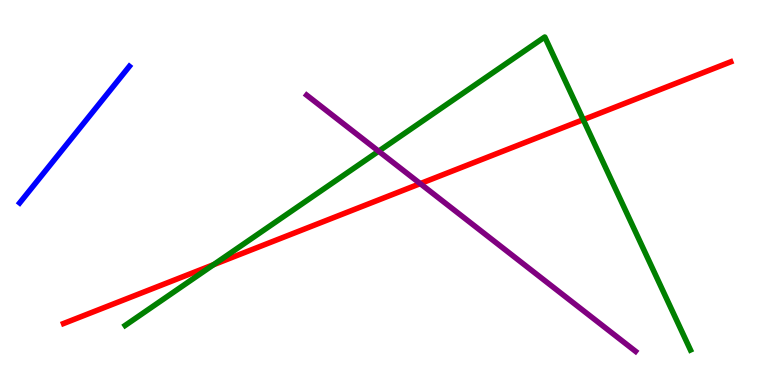[{'lines': ['blue', 'red'], 'intersections': []}, {'lines': ['green', 'red'], 'intersections': [{'x': 2.76, 'y': 3.12}, {'x': 7.53, 'y': 6.89}]}, {'lines': ['purple', 'red'], 'intersections': [{'x': 5.42, 'y': 5.23}]}, {'lines': ['blue', 'green'], 'intersections': []}, {'lines': ['blue', 'purple'], 'intersections': []}, {'lines': ['green', 'purple'], 'intersections': [{'x': 4.89, 'y': 6.07}]}]